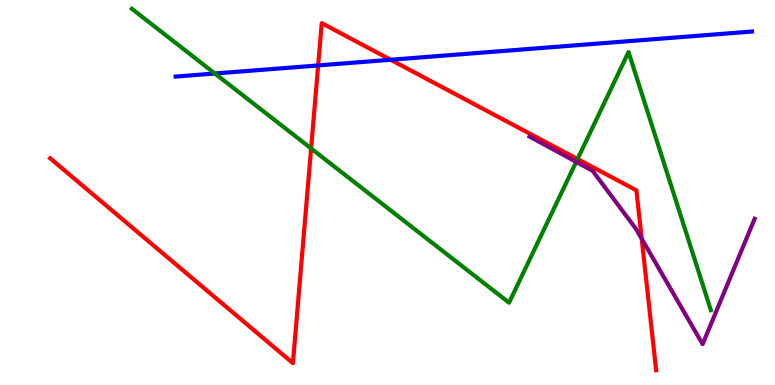[{'lines': ['blue', 'red'], 'intersections': [{'x': 4.11, 'y': 8.3}, {'x': 5.04, 'y': 8.45}]}, {'lines': ['green', 'red'], 'intersections': [{'x': 4.01, 'y': 6.14}, {'x': 7.45, 'y': 5.87}]}, {'lines': ['purple', 'red'], 'intersections': [{'x': 8.28, 'y': 3.8}]}, {'lines': ['blue', 'green'], 'intersections': [{'x': 2.77, 'y': 8.09}]}, {'lines': ['blue', 'purple'], 'intersections': []}, {'lines': ['green', 'purple'], 'intersections': [{'x': 7.43, 'y': 5.8}]}]